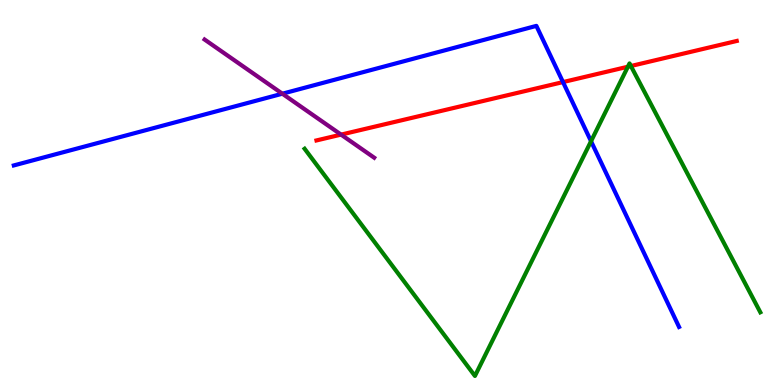[{'lines': ['blue', 'red'], 'intersections': [{'x': 7.26, 'y': 7.87}]}, {'lines': ['green', 'red'], 'intersections': [{'x': 8.1, 'y': 8.27}, {'x': 8.14, 'y': 8.29}]}, {'lines': ['purple', 'red'], 'intersections': [{'x': 4.4, 'y': 6.5}]}, {'lines': ['blue', 'green'], 'intersections': [{'x': 7.63, 'y': 6.33}]}, {'lines': ['blue', 'purple'], 'intersections': [{'x': 3.64, 'y': 7.57}]}, {'lines': ['green', 'purple'], 'intersections': []}]